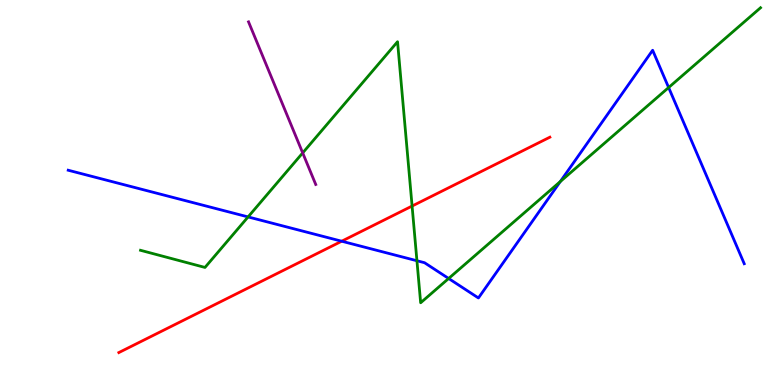[{'lines': ['blue', 'red'], 'intersections': [{'x': 4.41, 'y': 3.73}]}, {'lines': ['green', 'red'], 'intersections': [{'x': 5.32, 'y': 4.65}]}, {'lines': ['purple', 'red'], 'intersections': []}, {'lines': ['blue', 'green'], 'intersections': [{'x': 3.2, 'y': 4.37}, {'x': 5.38, 'y': 3.23}, {'x': 5.79, 'y': 2.77}, {'x': 7.23, 'y': 5.28}, {'x': 8.63, 'y': 7.73}]}, {'lines': ['blue', 'purple'], 'intersections': []}, {'lines': ['green', 'purple'], 'intersections': [{'x': 3.91, 'y': 6.03}]}]